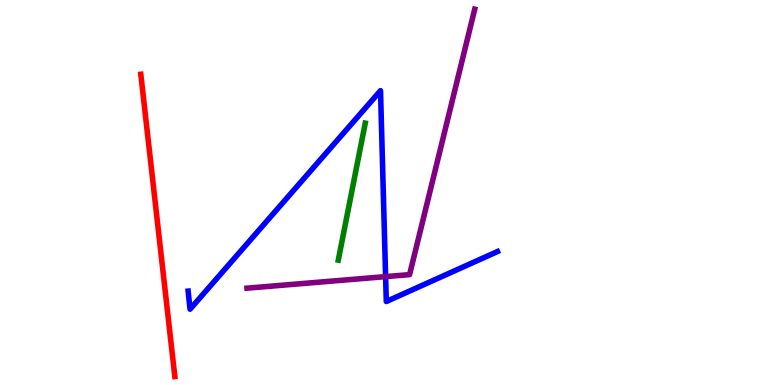[{'lines': ['blue', 'red'], 'intersections': []}, {'lines': ['green', 'red'], 'intersections': []}, {'lines': ['purple', 'red'], 'intersections': []}, {'lines': ['blue', 'green'], 'intersections': []}, {'lines': ['blue', 'purple'], 'intersections': [{'x': 4.98, 'y': 2.82}]}, {'lines': ['green', 'purple'], 'intersections': []}]